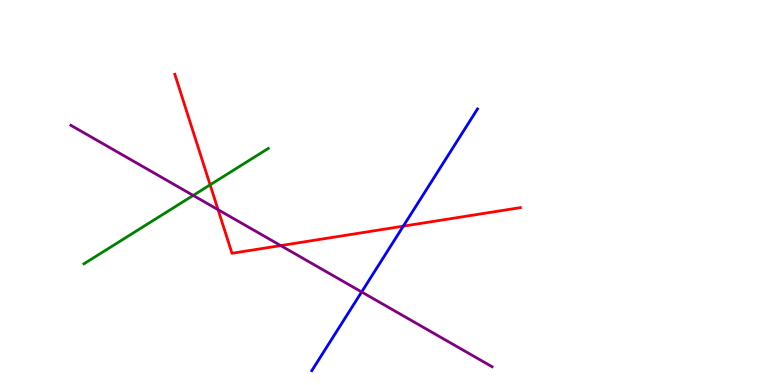[{'lines': ['blue', 'red'], 'intersections': [{'x': 5.2, 'y': 4.13}]}, {'lines': ['green', 'red'], 'intersections': [{'x': 2.71, 'y': 5.2}]}, {'lines': ['purple', 'red'], 'intersections': [{'x': 2.81, 'y': 4.55}, {'x': 3.62, 'y': 3.62}]}, {'lines': ['blue', 'green'], 'intersections': []}, {'lines': ['blue', 'purple'], 'intersections': [{'x': 4.67, 'y': 2.42}]}, {'lines': ['green', 'purple'], 'intersections': [{'x': 2.49, 'y': 4.92}]}]